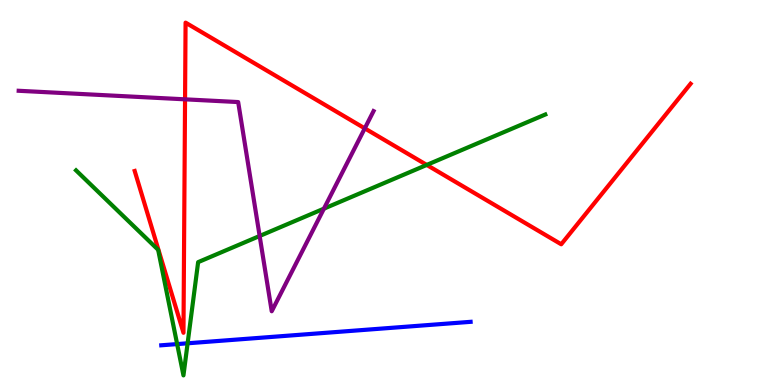[{'lines': ['blue', 'red'], 'intersections': []}, {'lines': ['green', 'red'], 'intersections': [{'x': 5.51, 'y': 5.72}]}, {'lines': ['purple', 'red'], 'intersections': [{'x': 2.39, 'y': 7.42}, {'x': 4.71, 'y': 6.67}]}, {'lines': ['blue', 'green'], 'intersections': [{'x': 2.29, 'y': 1.06}, {'x': 2.42, 'y': 1.08}]}, {'lines': ['blue', 'purple'], 'intersections': []}, {'lines': ['green', 'purple'], 'intersections': [{'x': 3.35, 'y': 3.87}, {'x': 4.18, 'y': 4.58}]}]